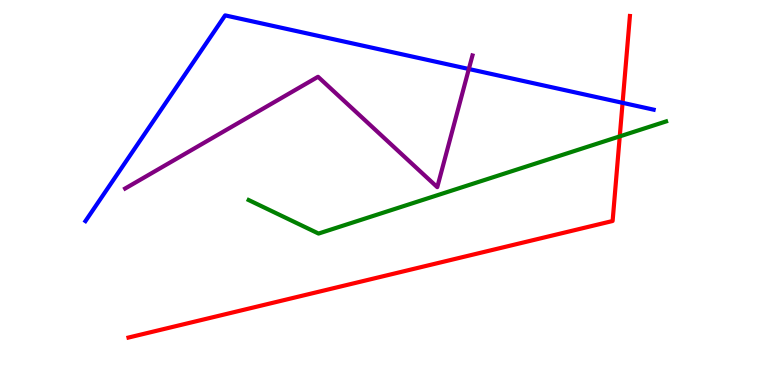[{'lines': ['blue', 'red'], 'intersections': [{'x': 8.03, 'y': 7.33}]}, {'lines': ['green', 'red'], 'intersections': [{'x': 8.0, 'y': 6.46}]}, {'lines': ['purple', 'red'], 'intersections': []}, {'lines': ['blue', 'green'], 'intersections': []}, {'lines': ['blue', 'purple'], 'intersections': [{'x': 6.05, 'y': 8.21}]}, {'lines': ['green', 'purple'], 'intersections': []}]